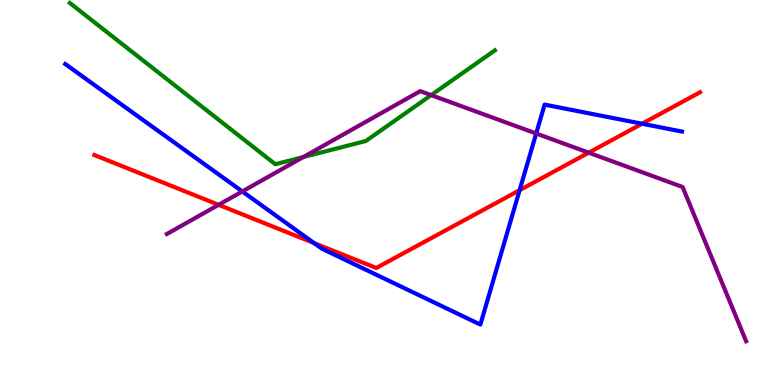[{'lines': ['blue', 'red'], 'intersections': [{'x': 4.05, 'y': 3.69}, {'x': 6.7, 'y': 5.06}, {'x': 8.28, 'y': 6.79}]}, {'lines': ['green', 'red'], 'intersections': []}, {'lines': ['purple', 'red'], 'intersections': [{'x': 2.82, 'y': 4.68}, {'x': 7.6, 'y': 6.03}]}, {'lines': ['blue', 'green'], 'intersections': []}, {'lines': ['blue', 'purple'], 'intersections': [{'x': 3.13, 'y': 5.03}, {'x': 6.92, 'y': 6.53}]}, {'lines': ['green', 'purple'], 'intersections': [{'x': 3.91, 'y': 5.92}, {'x': 5.56, 'y': 7.53}]}]